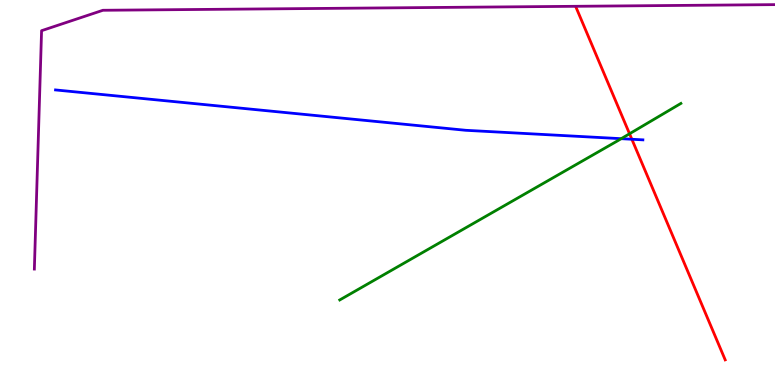[{'lines': ['blue', 'red'], 'intersections': [{'x': 8.15, 'y': 6.38}]}, {'lines': ['green', 'red'], 'intersections': [{'x': 8.12, 'y': 6.53}]}, {'lines': ['purple', 'red'], 'intersections': []}, {'lines': ['blue', 'green'], 'intersections': [{'x': 8.02, 'y': 6.4}]}, {'lines': ['blue', 'purple'], 'intersections': []}, {'lines': ['green', 'purple'], 'intersections': []}]